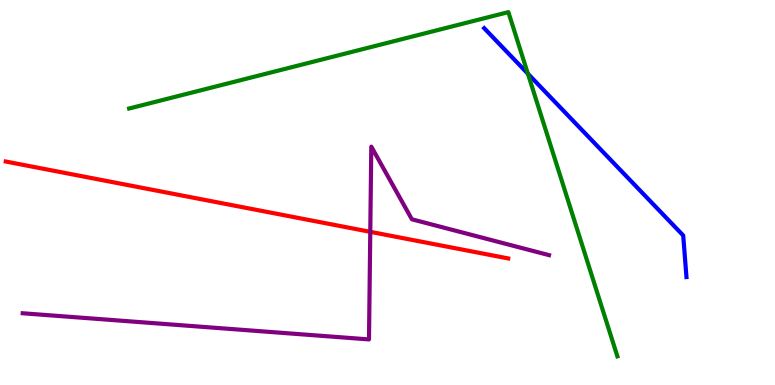[{'lines': ['blue', 'red'], 'intersections': []}, {'lines': ['green', 'red'], 'intersections': []}, {'lines': ['purple', 'red'], 'intersections': [{'x': 4.78, 'y': 3.98}]}, {'lines': ['blue', 'green'], 'intersections': [{'x': 6.81, 'y': 8.09}]}, {'lines': ['blue', 'purple'], 'intersections': []}, {'lines': ['green', 'purple'], 'intersections': []}]